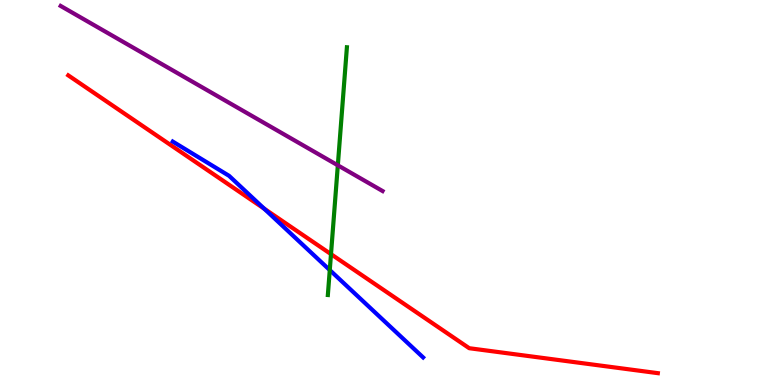[{'lines': ['blue', 'red'], 'intersections': [{'x': 3.41, 'y': 4.58}]}, {'lines': ['green', 'red'], 'intersections': [{'x': 4.27, 'y': 3.4}]}, {'lines': ['purple', 'red'], 'intersections': []}, {'lines': ['blue', 'green'], 'intersections': [{'x': 4.26, 'y': 2.99}]}, {'lines': ['blue', 'purple'], 'intersections': []}, {'lines': ['green', 'purple'], 'intersections': [{'x': 4.36, 'y': 5.71}]}]